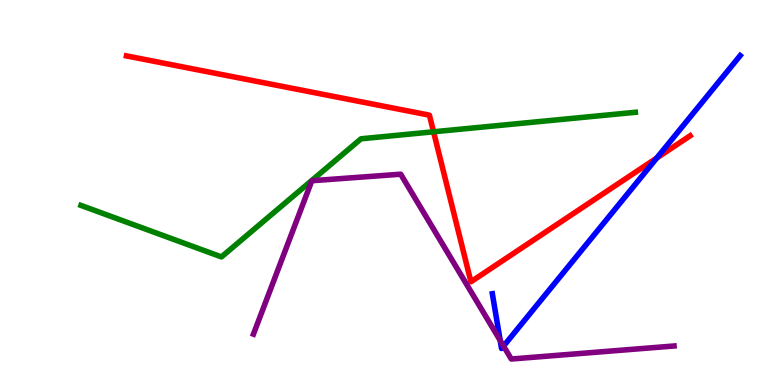[{'lines': ['blue', 'red'], 'intersections': [{'x': 8.47, 'y': 5.9}]}, {'lines': ['green', 'red'], 'intersections': [{'x': 5.59, 'y': 6.58}]}, {'lines': ['purple', 'red'], 'intersections': []}, {'lines': ['blue', 'green'], 'intersections': []}, {'lines': ['blue', 'purple'], 'intersections': [{'x': 6.45, 'y': 1.16}, {'x': 6.5, 'y': 1.01}]}, {'lines': ['green', 'purple'], 'intersections': []}]